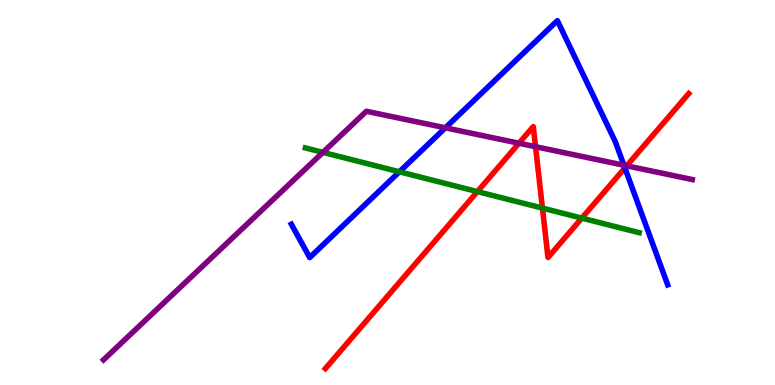[{'lines': ['blue', 'red'], 'intersections': [{'x': 8.06, 'y': 5.64}]}, {'lines': ['green', 'red'], 'intersections': [{'x': 6.16, 'y': 5.02}, {'x': 7.0, 'y': 4.59}, {'x': 7.51, 'y': 4.33}]}, {'lines': ['purple', 'red'], 'intersections': [{'x': 6.7, 'y': 6.28}, {'x': 6.91, 'y': 6.19}, {'x': 8.09, 'y': 5.69}]}, {'lines': ['blue', 'green'], 'intersections': [{'x': 5.15, 'y': 5.54}]}, {'lines': ['blue', 'purple'], 'intersections': [{'x': 5.75, 'y': 6.68}, {'x': 8.05, 'y': 5.71}]}, {'lines': ['green', 'purple'], 'intersections': [{'x': 4.17, 'y': 6.04}]}]